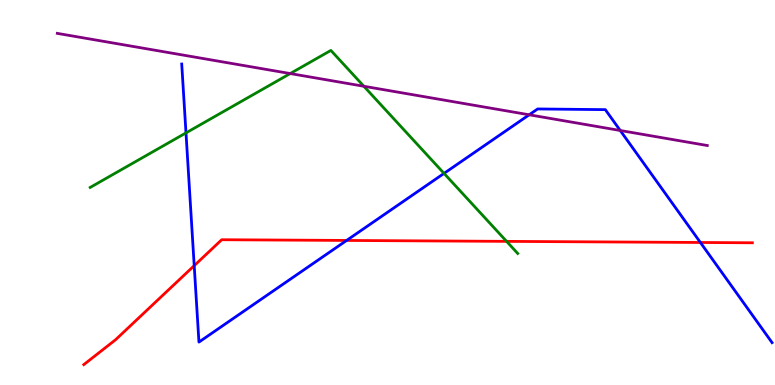[{'lines': ['blue', 'red'], 'intersections': [{'x': 2.51, 'y': 3.1}, {'x': 4.47, 'y': 3.75}, {'x': 9.04, 'y': 3.7}]}, {'lines': ['green', 'red'], 'intersections': [{'x': 6.54, 'y': 3.73}]}, {'lines': ['purple', 'red'], 'intersections': []}, {'lines': ['blue', 'green'], 'intersections': [{'x': 2.4, 'y': 6.55}, {'x': 5.73, 'y': 5.5}]}, {'lines': ['blue', 'purple'], 'intersections': [{'x': 6.83, 'y': 7.02}, {'x': 8.0, 'y': 6.61}]}, {'lines': ['green', 'purple'], 'intersections': [{'x': 3.74, 'y': 8.09}, {'x': 4.69, 'y': 7.76}]}]